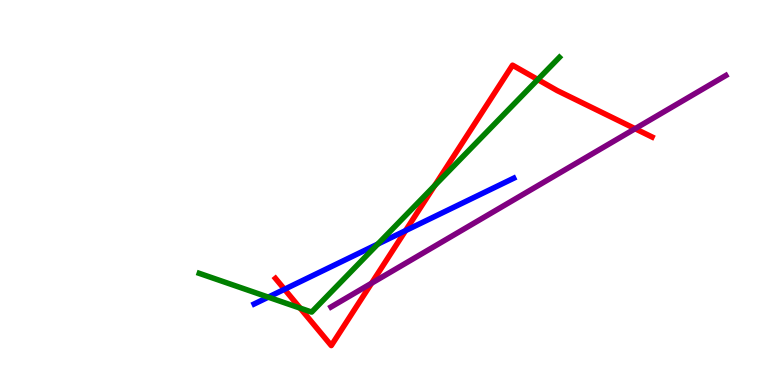[{'lines': ['blue', 'red'], 'intersections': [{'x': 3.67, 'y': 2.49}, {'x': 5.23, 'y': 4.01}]}, {'lines': ['green', 'red'], 'intersections': [{'x': 3.87, 'y': 2.0}, {'x': 5.61, 'y': 5.18}, {'x': 6.94, 'y': 7.93}]}, {'lines': ['purple', 'red'], 'intersections': [{'x': 4.79, 'y': 2.64}, {'x': 8.2, 'y': 6.66}]}, {'lines': ['blue', 'green'], 'intersections': [{'x': 3.46, 'y': 2.28}, {'x': 4.87, 'y': 3.66}]}, {'lines': ['blue', 'purple'], 'intersections': []}, {'lines': ['green', 'purple'], 'intersections': []}]